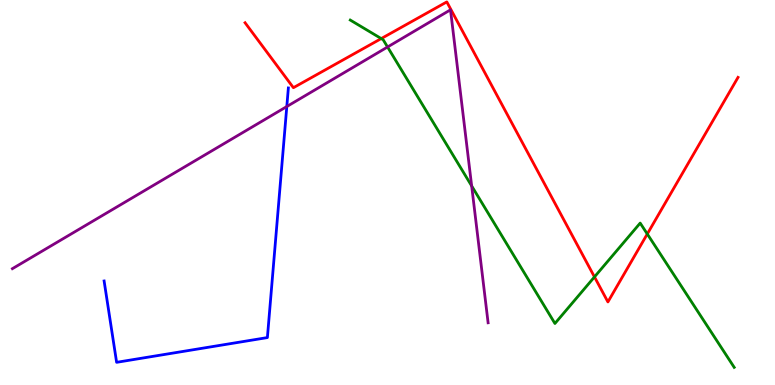[{'lines': ['blue', 'red'], 'intersections': []}, {'lines': ['green', 'red'], 'intersections': [{'x': 4.92, 'y': 9.0}, {'x': 7.67, 'y': 2.81}, {'x': 8.35, 'y': 3.92}]}, {'lines': ['purple', 'red'], 'intersections': []}, {'lines': ['blue', 'green'], 'intersections': []}, {'lines': ['blue', 'purple'], 'intersections': [{'x': 3.7, 'y': 7.23}]}, {'lines': ['green', 'purple'], 'intersections': [{'x': 5.0, 'y': 8.78}, {'x': 6.09, 'y': 5.17}]}]